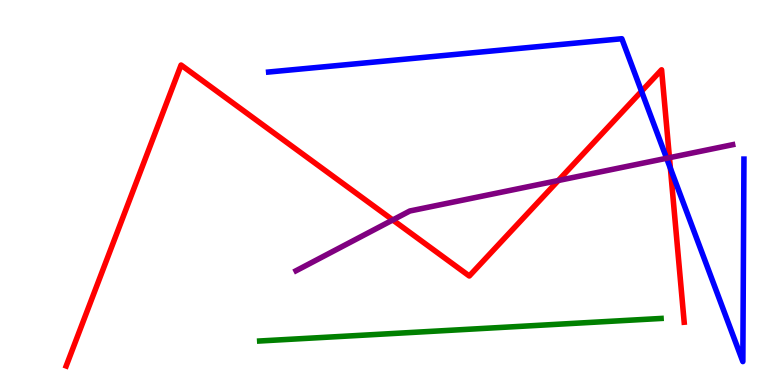[{'lines': ['blue', 'red'], 'intersections': [{'x': 8.28, 'y': 7.63}, {'x': 8.65, 'y': 5.63}]}, {'lines': ['green', 'red'], 'intersections': []}, {'lines': ['purple', 'red'], 'intersections': [{'x': 5.07, 'y': 4.29}, {'x': 7.2, 'y': 5.31}, {'x': 8.64, 'y': 5.9}]}, {'lines': ['blue', 'green'], 'intersections': []}, {'lines': ['blue', 'purple'], 'intersections': [{'x': 8.6, 'y': 5.89}]}, {'lines': ['green', 'purple'], 'intersections': []}]